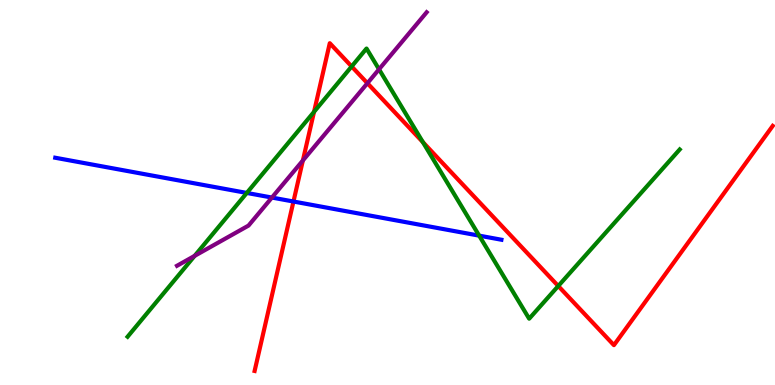[{'lines': ['blue', 'red'], 'intersections': [{'x': 3.79, 'y': 4.77}]}, {'lines': ['green', 'red'], 'intersections': [{'x': 4.05, 'y': 7.1}, {'x': 4.54, 'y': 8.27}, {'x': 5.46, 'y': 6.31}, {'x': 7.2, 'y': 2.57}]}, {'lines': ['purple', 'red'], 'intersections': [{'x': 3.91, 'y': 5.83}, {'x': 4.74, 'y': 7.84}]}, {'lines': ['blue', 'green'], 'intersections': [{'x': 3.18, 'y': 4.99}, {'x': 6.18, 'y': 3.88}]}, {'lines': ['blue', 'purple'], 'intersections': [{'x': 3.51, 'y': 4.87}]}, {'lines': ['green', 'purple'], 'intersections': [{'x': 2.51, 'y': 3.35}, {'x': 4.89, 'y': 8.2}]}]